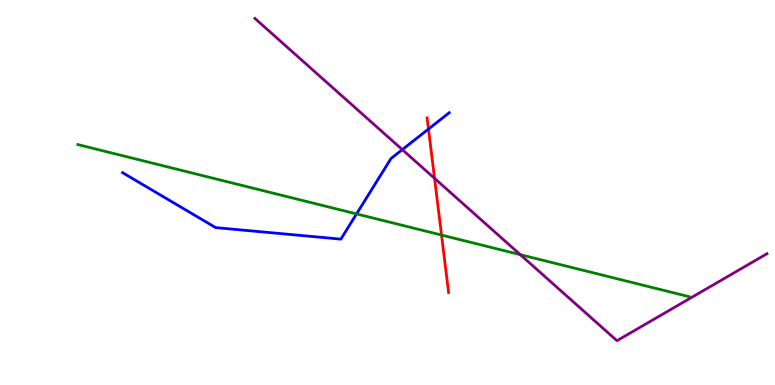[{'lines': ['blue', 'red'], 'intersections': [{'x': 5.53, 'y': 6.65}]}, {'lines': ['green', 'red'], 'intersections': [{'x': 5.7, 'y': 3.89}]}, {'lines': ['purple', 'red'], 'intersections': [{'x': 5.61, 'y': 5.37}]}, {'lines': ['blue', 'green'], 'intersections': [{'x': 4.6, 'y': 4.44}]}, {'lines': ['blue', 'purple'], 'intersections': [{'x': 5.19, 'y': 6.11}]}, {'lines': ['green', 'purple'], 'intersections': [{'x': 6.71, 'y': 3.39}]}]